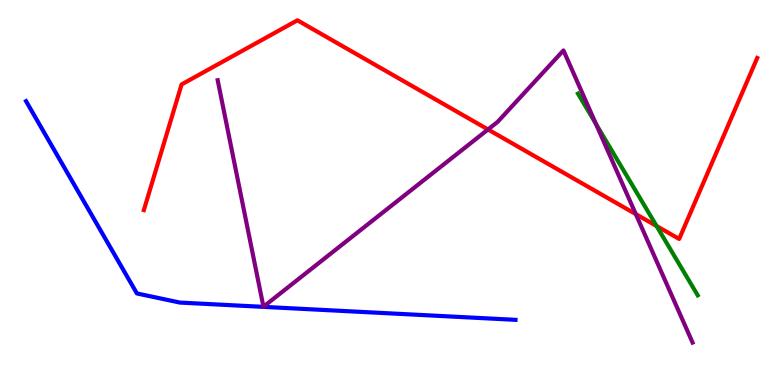[{'lines': ['blue', 'red'], 'intersections': []}, {'lines': ['green', 'red'], 'intersections': [{'x': 8.47, 'y': 4.13}]}, {'lines': ['purple', 'red'], 'intersections': [{'x': 6.3, 'y': 6.64}, {'x': 8.2, 'y': 4.44}]}, {'lines': ['blue', 'green'], 'intersections': []}, {'lines': ['blue', 'purple'], 'intersections': []}, {'lines': ['green', 'purple'], 'intersections': [{'x': 7.69, 'y': 6.78}]}]